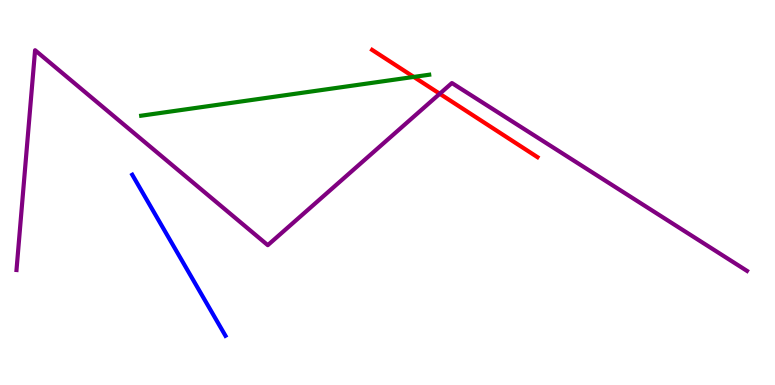[{'lines': ['blue', 'red'], 'intersections': []}, {'lines': ['green', 'red'], 'intersections': [{'x': 5.34, 'y': 8.0}]}, {'lines': ['purple', 'red'], 'intersections': [{'x': 5.67, 'y': 7.56}]}, {'lines': ['blue', 'green'], 'intersections': []}, {'lines': ['blue', 'purple'], 'intersections': []}, {'lines': ['green', 'purple'], 'intersections': []}]